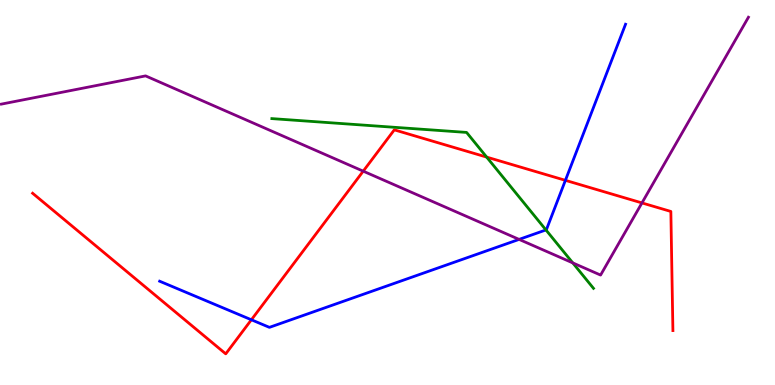[{'lines': ['blue', 'red'], 'intersections': [{'x': 3.24, 'y': 1.69}, {'x': 7.3, 'y': 5.32}]}, {'lines': ['green', 'red'], 'intersections': [{'x': 6.28, 'y': 5.92}]}, {'lines': ['purple', 'red'], 'intersections': [{'x': 4.69, 'y': 5.55}, {'x': 8.28, 'y': 4.73}]}, {'lines': ['blue', 'green'], 'intersections': [{'x': 7.04, 'y': 4.03}]}, {'lines': ['blue', 'purple'], 'intersections': [{'x': 6.7, 'y': 3.78}]}, {'lines': ['green', 'purple'], 'intersections': [{'x': 7.39, 'y': 3.17}]}]